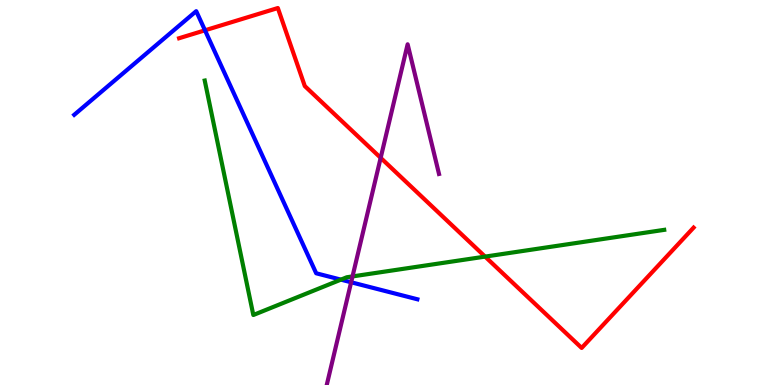[{'lines': ['blue', 'red'], 'intersections': [{'x': 2.65, 'y': 9.21}]}, {'lines': ['green', 'red'], 'intersections': [{'x': 6.26, 'y': 3.33}]}, {'lines': ['purple', 'red'], 'intersections': [{'x': 4.91, 'y': 5.9}]}, {'lines': ['blue', 'green'], 'intersections': [{'x': 4.4, 'y': 2.74}]}, {'lines': ['blue', 'purple'], 'intersections': [{'x': 4.53, 'y': 2.67}]}, {'lines': ['green', 'purple'], 'intersections': [{'x': 4.55, 'y': 2.82}]}]